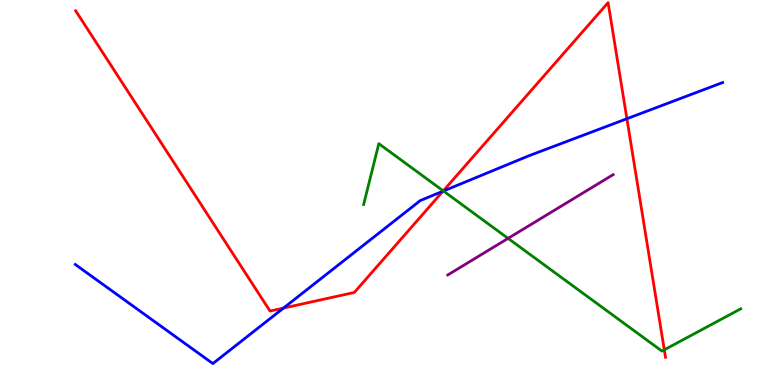[{'lines': ['blue', 'red'], 'intersections': [{'x': 3.66, 'y': 2.0}, {'x': 5.72, 'y': 5.03}, {'x': 8.09, 'y': 6.92}]}, {'lines': ['green', 'red'], 'intersections': [{'x': 5.72, 'y': 5.04}, {'x': 8.57, 'y': 0.914}]}, {'lines': ['purple', 'red'], 'intersections': []}, {'lines': ['blue', 'green'], 'intersections': [{'x': 5.72, 'y': 5.04}]}, {'lines': ['blue', 'purple'], 'intersections': []}, {'lines': ['green', 'purple'], 'intersections': [{'x': 6.56, 'y': 3.81}]}]